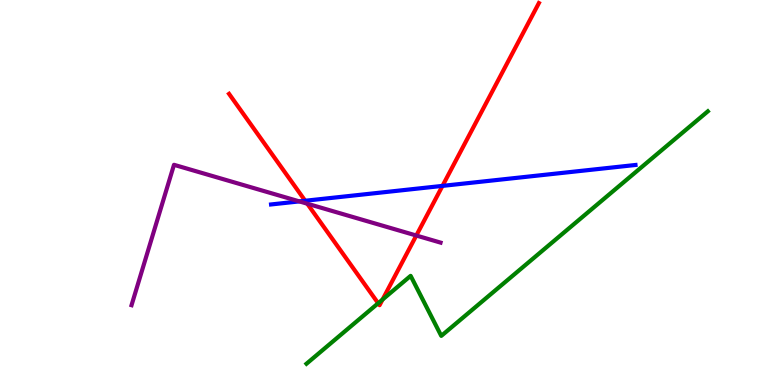[{'lines': ['blue', 'red'], 'intersections': [{'x': 3.94, 'y': 4.79}, {'x': 5.71, 'y': 5.17}]}, {'lines': ['green', 'red'], 'intersections': [{'x': 4.88, 'y': 2.12}, {'x': 4.94, 'y': 2.22}]}, {'lines': ['purple', 'red'], 'intersections': [{'x': 3.96, 'y': 4.71}, {'x': 5.37, 'y': 3.88}]}, {'lines': ['blue', 'green'], 'intersections': []}, {'lines': ['blue', 'purple'], 'intersections': [{'x': 3.86, 'y': 4.77}]}, {'lines': ['green', 'purple'], 'intersections': []}]